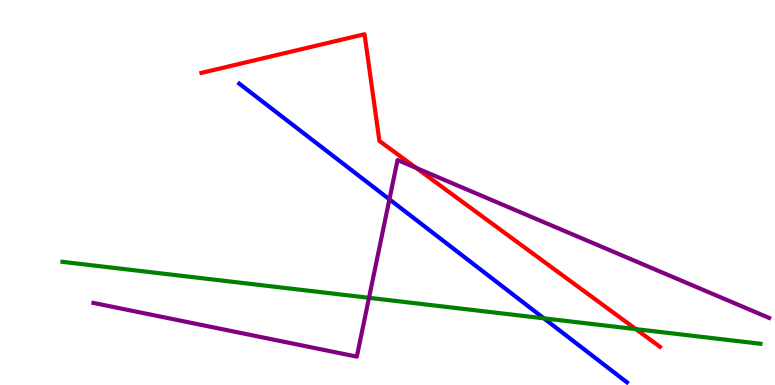[{'lines': ['blue', 'red'], 'intersections': []}, {'lines': ['green', 'red'], 'intersections': [{'x': 8.21, 'y': 1.45}]}, {'lines': ['purple', 'red'], 'intersections': [{'x': 5.37, 'y': 5.64}]}, {'lines': ['blue', 'green'], 'intersections': [{'x': 7.02, 'y': 1.73}]}, {'lines': ['blue', 'purple'], 'intersections': [{'x': 5.02, 'y': 4.82}]}, {'lines': ['green', 'purple'], 'intersections': [{'x': 4.76, 'y': 2.26}]}]